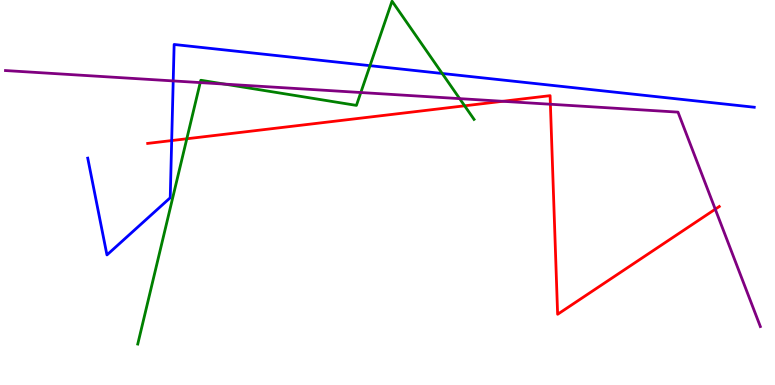[{'lines': ['blue', 'red'], 'intersections': [{'x': 2.22, 'y': 6.35}]}, {'lines': ['green', 'red'], 'intersections': [{'x': 2.41, 'y': 6.4}, {'x': 6.0, 'y': 7.25}]}, {'lines': ['purple', 'red'], 'intersections': [{'x': 6.49, 'y': 7.37}, {'x': 7.1, 'y': 7.29}, {'x': 9.23, 'y': 4.57}]}, {'lines': ['blue', 'green'], 'intersections': [{'x': 4.77, 'y': 8.29}, {'x': 5.71, 'y': 8.09}]}, {'lines': ['blue', 'purple'], 'intersections': [{'x': 2.23, 'y': 7.9}]}, {'lines': ['green', 'purple'], 'intersections': [{'x': 2.58, 'y': 7.85}, {'x': 2.9, 'y': 7.82}, {'x': 4.66, 'y': 7.6}, {'x': 5.93, 'y': 7.44}]}]